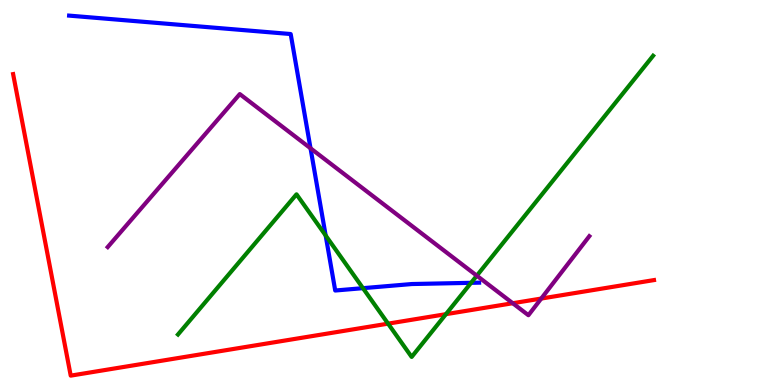[{'lines': ['blue', 'red'], 'intersections': []}, {'lines': ['green', 'red'], 'intersections': [{'x': 5.01, 'y': 1.59}, {'x': 5.75, 'y': 1.84}]}, {'lines': ['purple', 'red'], 'intersections': [{'x': 6.62, 'y': 2.12}, {'x': 6.98, 'y': 2.25}]}, {'lines': ['blue', 'green'], 'intersections': [{'x': 4.2, 'y': 3.88}, {'x': 4.68, 'y': 2.52}, {'x': 6.08, 'y': 2.65}]}, {'lines': ['blue', 'purple'], 'intersections': [{'x': 4.01, 'y': 6.15}]}, {'lines': ['green', 'purple'], 'intersections': [{'x': 6.15, 'y': 2.84}]}]